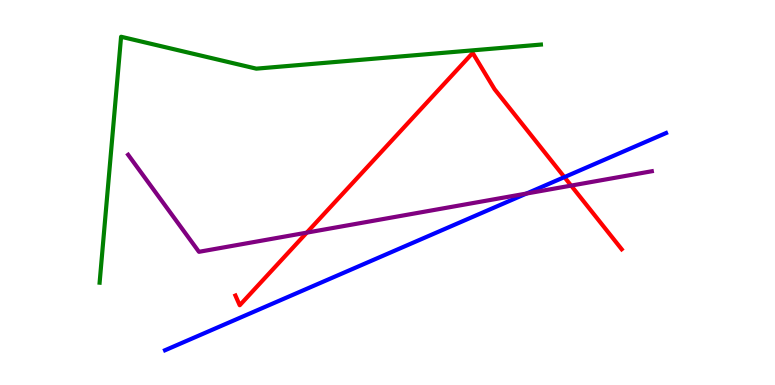[{'lines': ['blue', 'red'], 'intersections': [{'x': 7.28, 'y': 5.4}]}, {'lines': ['green', 'red'], 'intersections': []}, {'lines': ['purple', 'red'], 'intersections': [{'x': 3.96, 'y': 3.96}, {'x': 7.37, 'y': 5.18}]}, {'lines': ['blue', 'green'], 'intersections': []}, {'lines': ['blue', 'purple'], 'intersections': [{'x': 6.79, 'y': 4.97}]}, {'lines': ['green', 'purple'], 'intersections': []}]